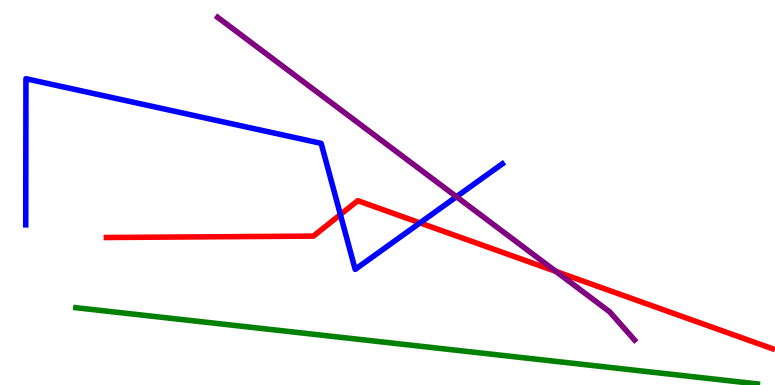[{'lines': ['blue', 'red'], 'intersections': [{'x': 4.39, 'y': 4.43}, {'x': 5.42, 'y': 4.21}]}, {'lines': ['green', 'red'], 'intersections': []}, {'lines': ['purple', 'red'], 'intersections': [{'x': 7.17, 'y': 2.95}]}, {'lines': ['blue', 'green'], 'intersections': []}, {'lines': ['blue', 'purple'], 'intersections': [{'x': 5.89, 'y': 4.89}]}, {'lines': ['green', 'purple'], 'intersections': []}]